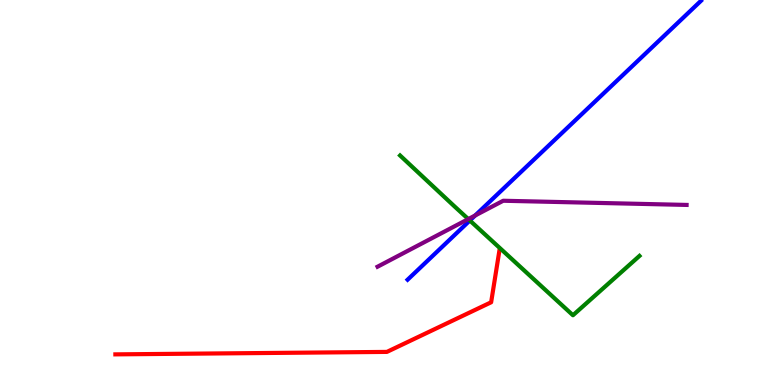[{'lines': ['blue', 'red'], 'intersections': []}, {'lines': ['green', 'red'], 'intersections': []}, {'lines': ['purple', 'red'], 'intersections': []}, {'lines': ['blue', 'green'], 'intersections': [{'x': 6.06, 'y': 4.27}]}, {'lines': ['blue', 'purple'], 'intersections': [{'x': 6.13, 'y': 4.4}]}, {'lines': ['green', 'purple'], 'intersections': [{'x': 6.04, 'y': 4.31}]}]